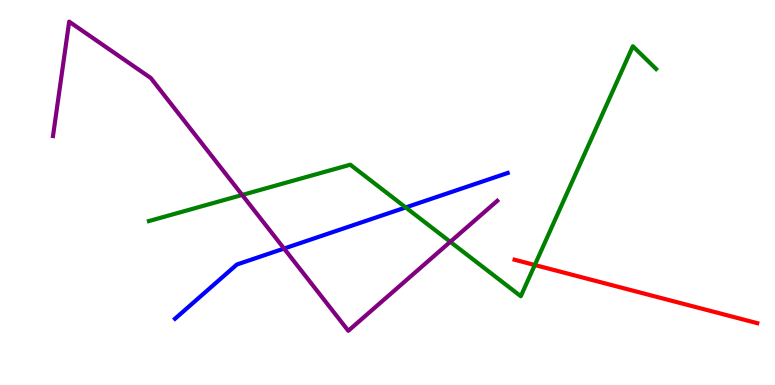[{'lines': ['blue', 'red'], 'intersections': []}, {'lines': ['green', 'red'], 'intersections': [{'x': 6.9, 'y': 3.12}]}, {'lines': ['purple', 'red'], 'intersections': []}, {'lines': ['blue', 'green'], 'intersections': [{'x': 5.23, 'y': 4.61}]}, {'lines': ['blue', 'purple'], 'intersections': [{'x': 3.67, 'y': 3.54}]}, {'lines': ['green', 'purple'], 'intersections': [{'x': 3.12, 'y': 4.94}, {'x': 5.81, 'y': 3.72}]}]